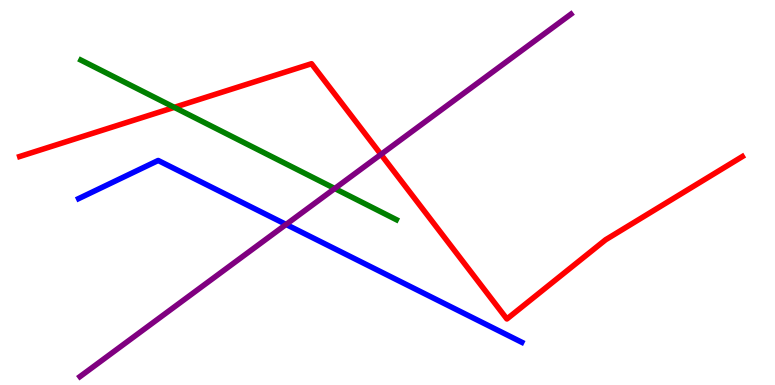[{'lines': ['blue', 'red'], 'intersections': []}, {'lines': ['green', 'red'], 'intersections': [{'x': 2.25, 'y': 7.21}]}, {'lines': ['purple', 'red'], 'intersections': [{'x': 4.92, 'y': 5.99}]}, {'lines': ['blue', 'green'], 'intersections': []}, {'lines': ['blue', 'purple'], 'intersections': [{'x': 3.69, 'y': 4.17}]}, {'lines': ['green', 'purple'], 'intersections': [{'x': 4.32, 'y': 5.1}]}]